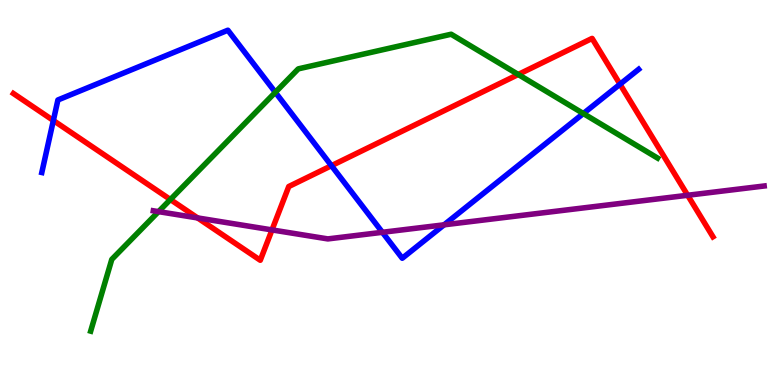[{'lines': ['blue', 'red'], 'intersections': [{'x': 0.688, 'y': 6.87}, {'x': 4.28, 'y': 5.7}, {'x': 8.0, 'y': 7.81}]}, {'lines': ['green', 'red'], 'intersections': [{'x': 2.2, 'y': 4.82}, {'x': 6.69, 'y': 8.07}]}, {'lines': ['purple', 'red'], 'intersections': [{'x': 2.55, 'y': 4.34}, {'x': 3.51, 'y': 4.03}, {'x': 8.87, 'y': 4.93}]}, {'lines': ['blue', 'green'], 'intersections': [{'x': 3.55, 'y': 7.6}, {'x': 7.53, 'y': 7.05}]}, {'lines': ['blue', 'purple'], 'intersections': [{'x': 4.93, 'y': 3.97}, {'x': 5.73, 'y': 4.16}]}, {'lines': ['green', 'purple'], 'intersections': [{'x': 2.05, 'y': 4.5}]}]